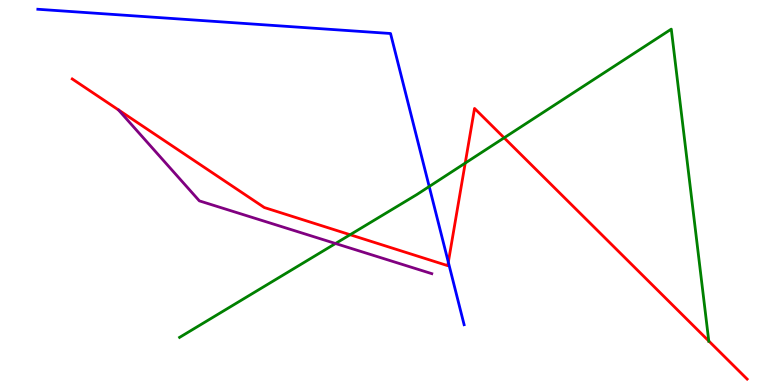[{'lines': ['blue', 'red'], 'intersections': [{'x': 5.78, 'y': 3.19}]}, {'lines': ['green', 'red'], 'intersections': [{'x': 4.52, 'y': 3.9}, {'x': 6.0, 'y': 5.76}, {'x': 6.5, 'y': 6.42}, {'x': 9.15, 'y': 1.14}]}, {'lines': ['purple', 'red'], 'intersections': []}, {'lines': ['blue', 'green'], 'intersections': [{'x': 5.54, 'y': 5.16}]}, {'lines': ['blue', 'purple'], 'intersections': []}, {'lines': ['green', 'purple'], 'intersections': [{'x': 4.33, 'y': 3.68}]}]